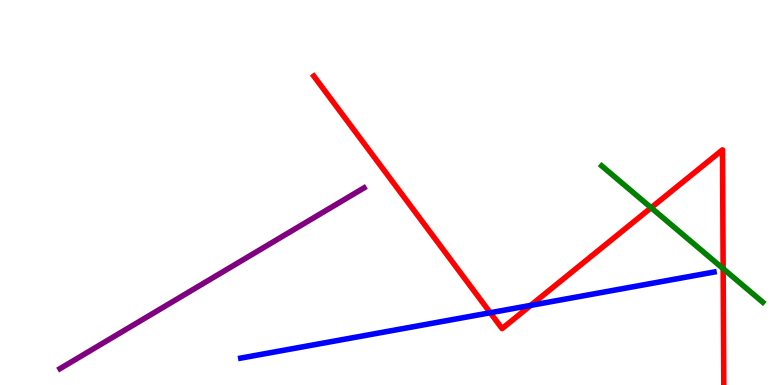[{'lines': ['blue', 'red'], 'intersections': [{'x': 6.33, 'y': 1.88}, {'x': 6.85, 'y': 2.07}]}, {'lines': ['green', 'red'], 'intersections': [{'x': 8.4, 'y': 4.6}, {'x': 9.33, 'y': 3.02}]}, {'lines': ['purple', 'red'], 'intersections': []}, {'lines': ['blue', 'green'], 'intersections': []}, {'lines': ['blue', 'purple'], 'intersections': []}, {'lines': ['green', 'purple'], 'intersections': []}]